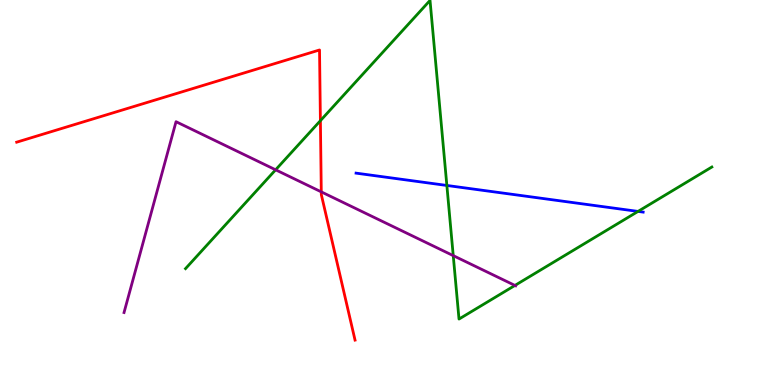[{'lines': ['blue', 'red'], 'intersections': []}, {'lines': ['green', 'red'], 'intersections': [{'x': 4.13, 'y': 6.87}]}, {'lines': ['purple', 'red'], 'intersections': [{'x': 4.15, 'y': 5.02}]}, {'lines': ['blue', 'green'], 'intersections': [{'x': 5.77, 'y': 5.18}, {'x': 8.23, 'y': 4.51}]}, {'lines': ['blue', 'purple'], 'intersections': []}, {'lines': ['green', 'purple'], 'intersections': [{'x': 3.56, 'y': 5.59}, {'x': 5.85, 'y': 3.36}, {'x': 6.64, 'y': 2.59}]}]